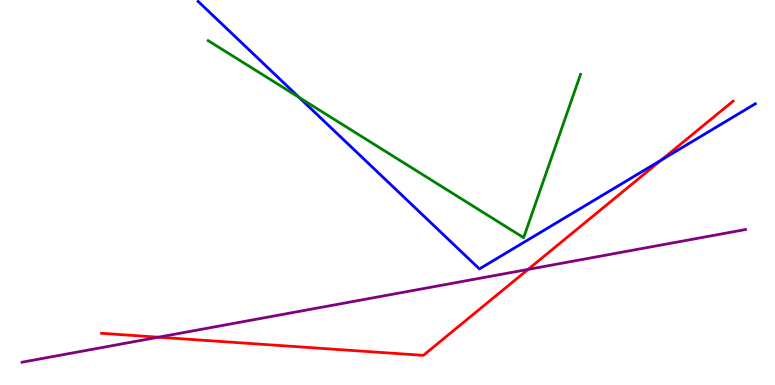[{'lines': ['blue', 'red'], 'intersections': [{'x': 8.53, 'y': 5.84}]}, {'lines': ['green', 'red'], 'intersections': []}, {'lines': ['purple', 'red'], 'intersections': [{'x': 2.04, 'y': 1.24}, {'x': 6.81, 'y': 3.0}]}, {'lines': ['blue', 'green'], 'intersections': [{'x': 3.86, 'y': 7.47}]}, {'lines': ['blue', 'purple'], 'intersections': []}, {'lines': ['green', 'purple'], 'intersections': []}]